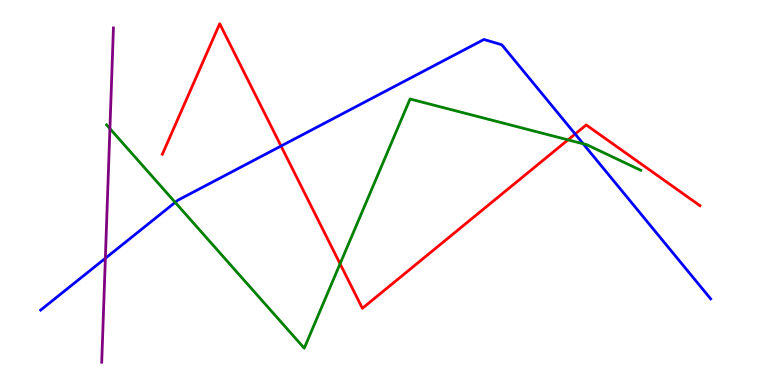[{'lines': ['blue', 'red'], 'intersections': [{'x': 3.63, 'y': 6.21}, {'x': 7.42, 'y': 6.52}]}, {'lines': ['green', 'red'], 'intersections': [{'x': 4.39, 'y': 3.15}, {'x': 7.33, 'y': 6.37}]}, {'lines': ['purple', 'red'], 'intersections': []}, {'lines': ['blue', 'green'], 'intersections': [{'x': 2.26, 'y': 4.74}, {'x': 7.52, 'y': 6.27}]}, {'lines': ['blue', 'purple'], 'intersections': [{'x': 1.36, 'y': 3.29}]}, {'lines': ['green', 'purple'], 'intersections': [{'x': 1.42, 'y': 6.66}]}]